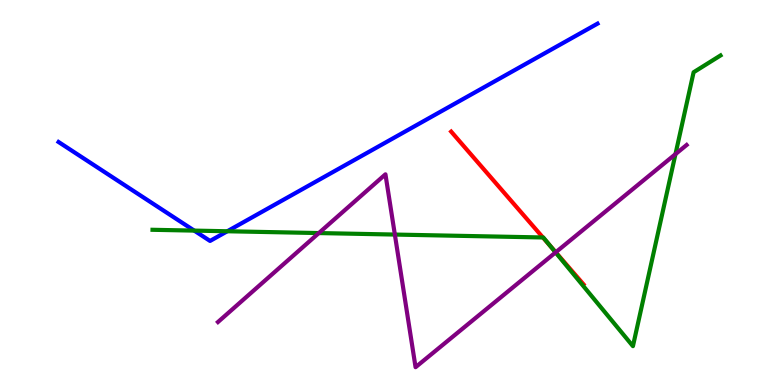[{'lines': ['blue', 'red'], 'intersections': []}, {'lines': ['green', 'red'], 'intersections': [{'x': 7.01, 'y': 3.83}, {'x': 7.1, 'y': 3.61}]}, {'lines': ['purple', 'red'], 'intersections': [{'x': 7.17, 'y': 3.45}]}, {'lines': ['blue', 'green'], 'intersections': [{'x': 2.51, 'y': 4.01}, {'x': 2.93, 'y': 3.99}]}, {'lines': ['blue', 'purple'], 'intersections': []}, {'lines': ['green', 'purple'], 'intersections': [{'x': 4.11, 'y': 3.95}, {'x': 5.09, 'y': 3.91}, {'x': 7.17, 'y': 3.44}, {'x': 8.72, 'y': 6.0}]}]